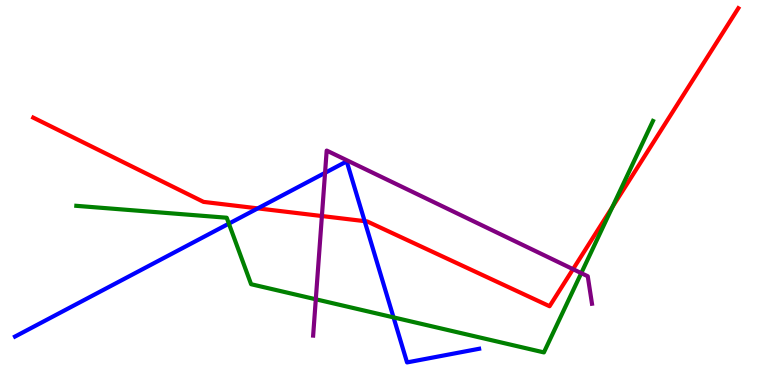[{'lines': ['blue', 'red'], 'intersections': [{'x': 3.33, 'y': 4.59}, {'x': 4.71, 'y': 4.26}]}, {'lines': ['green', 'red'], 'intersections': [{'x': 7.9, 'y': 4.62}]}, {'lines': ['purple', 'red'], 'intersections': [{'x': 4.15, 'y': 4.39}, {'x': 7.39, 'y': 3.01}]}, {'lines': ['blue', 'green'], 'intersections': [{'x': 2.95, 'y': 4.19}, {'x': 5.08, 'y': 1.76}]}, {'lines': ['blue', 'purple'], 'intersections': [{'x': 4.19, 'y': 5.51}]}, {'lines': ['green', 'purple'], 'intersections': [{'x': 4.07, 'y': 2.23}, {'x': 7.5, 'y': 2.91}]}]